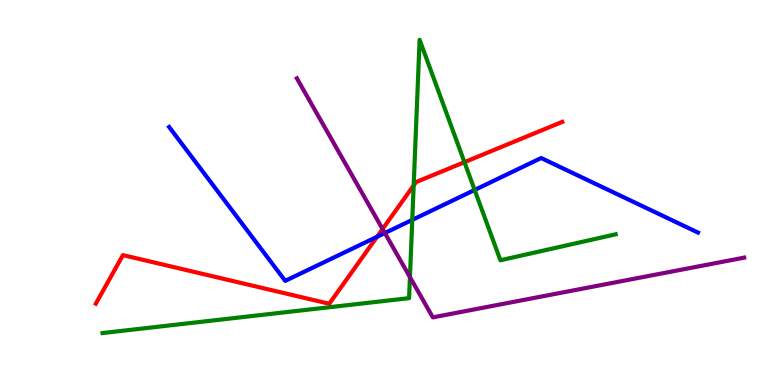[{'lines': ['blue', 'red'], 'intersections': [{'x': 4.86, 'y': 3.85}]}, {'lines': ['green', 'red'], 'intersections': [{'x': 5.34, 'y': 5.18}, {'x': 5.99, 'y': 5.79}]}, {'lines': ['purple', 'red'], 'intersections': [{'x': 4.94, 'y': 4.05}]}, {'lines': ['blue', 'green'], 'intersections': [{'x': 5.32, 'y': 4.29}, {'x': 6.12, 'y': 5.07}]}, {'lines': ['blue', 'purple'], 'intersections': [{'x': 4.97, 'y': 3.95}]}, {'lines': ['green', 'purple'], 'intersections': [{'x': 5.29, 'y': 2.8}]}]